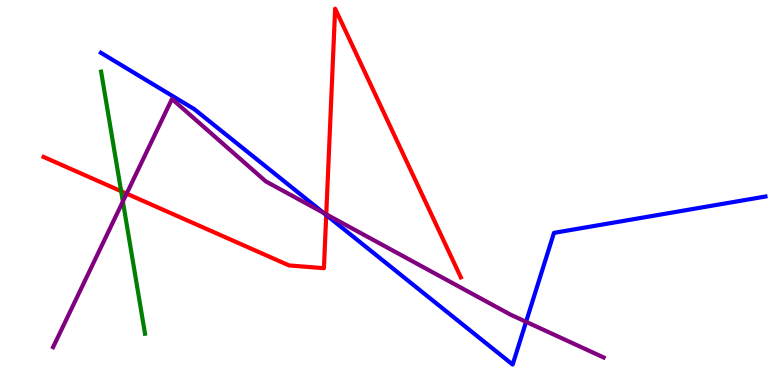[{'lines': ['blue', 'red'], 'intersections': [{'x': 4.21, 'y': 4.42}]}, {'lines': ['green', 'red'], 'intersections': [{'x': 1.56, 'y': 5.03}]}, {'lines': ['purple', 'red'], 'intersections': [{'x': 1.63, 'y': 4.97}, {'x': 4.21, 'y': 4.43}]}, {'lines': ['blue', 'green'], 'intersections': []}, {'lines': ['blue', 'purple'], 'intersections': [{'x': 4.17, 'y': 4.47}, {'x': 6.79, 'y': 1.64}]}, {'lines': ['green', 'purple'], 'intersections': [{'x': 1.59, 'y': 4.77}]}]